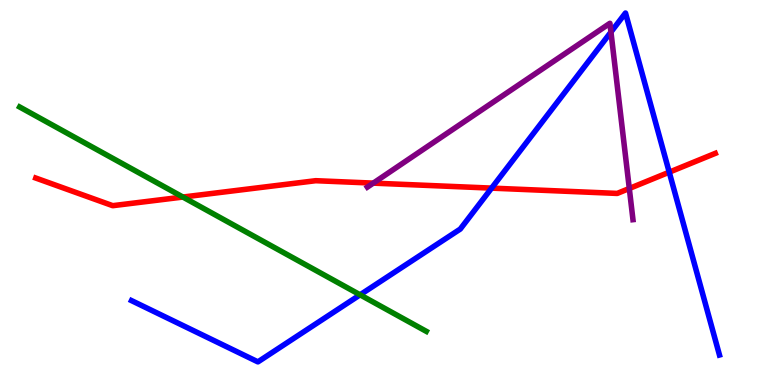[{'lines': ['blue', 'red'], 'intersections': [{'x': 6.34, 'y': 5.11}, {'x': 8.64, 'y': 5.53}]}, {'lines': ['green', 'red'], 'intersections': [{'x': 2.36, 'y': 4.88}]}, {'lines': ['purple', 'red'], 'intersections': [{'x': 4.82, 'y': 5.24}, {'x': 8.12, 'y': 5.1}]}, {'lines': ['blue', 'green'], 'intersections': [{'x': 4.65, 'y': 2.34}]}, {'lines': ['blue', 'purple'], 'intersections': [{'x': 7.88, 'y': 9.17}]}, {'lines': ['green', 'purple'], 'intersections': []}]